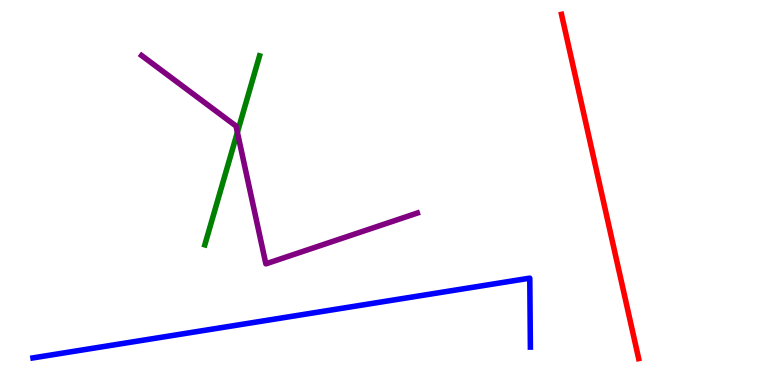[{'lines': ['blue', 'red'], 'intersections': []}, {'lines': ['green', 'red'], 'intersections': []}, {'lines': ['purple', 'red'], 'intersections': []}, {'lines': ['blue', 'green'], 'intersections': []}, {'lines': ['blue', 'purple'], 'intersections': []}, {'lines': ['green', 'purple'], 'intersections': [{'x': 3.06, 'y': 6.56}]}]